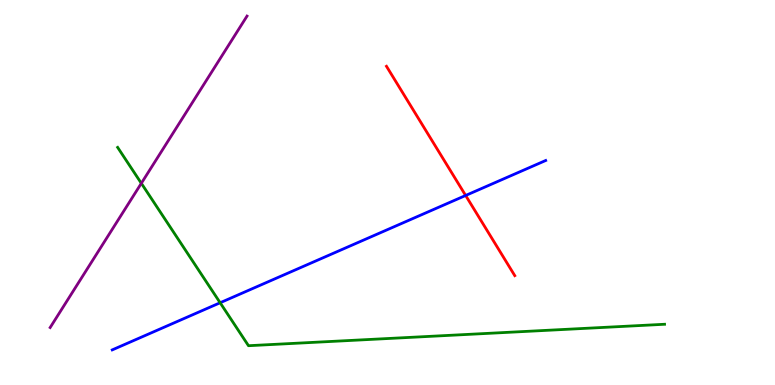[{'lines': ['blue', 'red'], 'intersections': [{'x': 6.01, 'y': 4.92}]}, {'lines': ['green', 'red'], 'intersections': []}, {'lines': ['purple', 'red'], 'intersections': []}, {'lines': ['blue', 'green'], 'intersections': [{'x': 2.84, 'y': 2.14}]}, {'lines': ['blue', 'purple'], 'intersections': []}, {'lines': ['green', 'purple'], 'intersections': [{'x': 1.82, 'y': 5.24}]}]